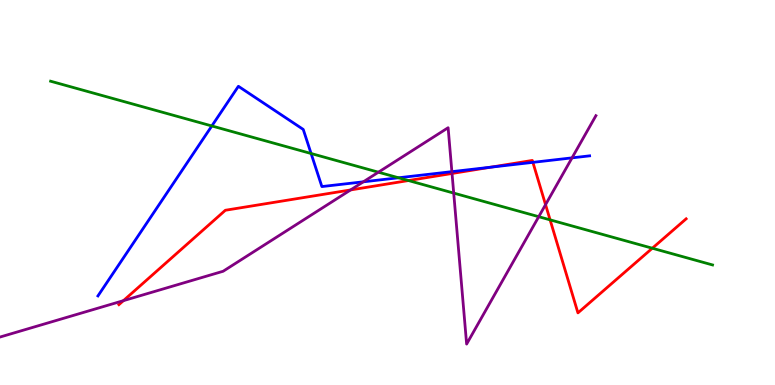[{'lines': ['blue', 'red'], 'intersections': [{'x': 6.33, 'y': 5.66}, {'x': 6.88, 'y': 5.78}]}, {'lines': ['green', 'red'], 'intersections': [{'x': 5.27, 'y': 5.31}, {'x': 7.1, 'y': 4.29}, {'x': 8.42, 'y': 3.55}]}, {'lines': ['purple', 'red'], 'intersections': [{'x': 1.59, 'y': 2.19}, {'x': 4.52, 'y': 5.07}, {'x': 5.83, 'y': 5.49}, {'x': 7.04, 'y': 4.68}]}, {'lines': ['blue', 'green'], 'intersections': [{'x': 2.73, 'y': 6.73}, {'x': 4.01, 'y': 6.01}, {'x': 5.14, 'y': 5.38}]}, {'lines': ['blue', 'purple'], 'intersections': [{'x': 4.69, 'y': 5.28}, {'x': 5.83, 'y': 5.54}, {'x': 7.38, 'y': 5.9}]}, {'lines': ['green', 'purple'], 'intersections': [{'x': 4.88, 'y': 5.53}, {'x': 5.85, 'y': 4.98}, {'x': 6.95, 'y': 4.37}]}]